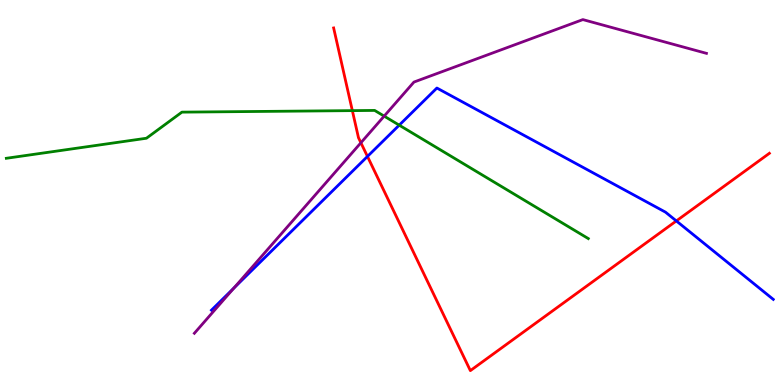[{'lines': ['blue', 'red'], 'intersections': [{'x': 4.74, 'y': 5.94}, {'x': 8.73, 'y': 4.26}]}, {'lines': ['green', 'red'], 'intersections': [{'x': 4.55, 'y': 7.13}]}, {'lines': ['purple', 'red'], 'intersections': [{'x': 4.66, 'y': 6.29}]}, {'lines': ['blue', 'green'], 'intersections': [{'x': 5.15, 'y': 6.75}]}, {'lines': ['blue', 'purple'], 'intersections': [{'x': 3.02, 'y': 2.52}]}, {'lines': ['green', 'purple'], 'intersections': [{'x': 4.96, 'y': 6.98}]}]